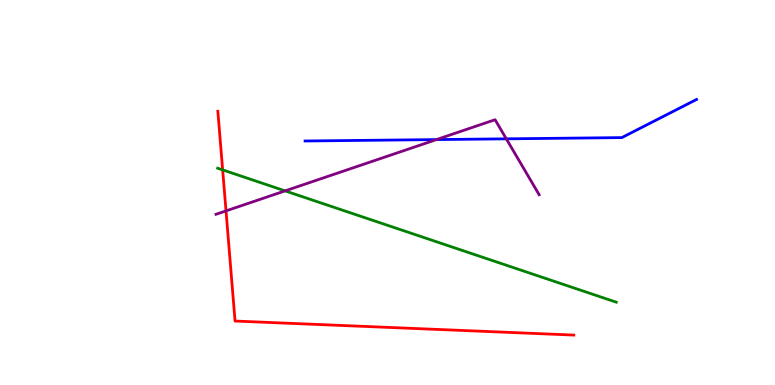[{'lines': ['blue', 'red'], 'intersections': []}, {'lines': ['green', 'red'], 'intersections': [{'x': 2.87, 'y': 5.59}]}, {'lines': ['purple', 'red'], 'intersections': [{'x': 2.92, 'y': 4.52}]}, {'lines': ['blue', 'green'], 'intersections': []}, {'lines': ['blue', 'purple'], 'intersections': [{'x': 5.63, 'y': 6.37}, {'x': 6.53, 'y': 6.39}]}, {'lines': ['green', 'purple'], 'intersections': [{'x': 3.68, 'y': 5.04}]}]